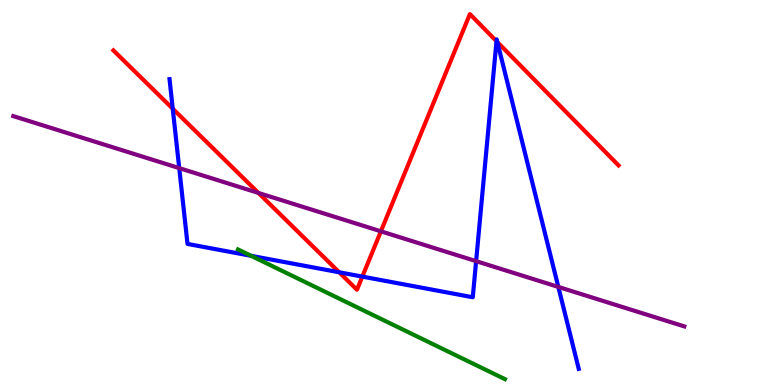[{'lines': ['blue', 'red'], 'intersections': [{'x': 2.23, 'y': 7.18}, {'x': 4.38, 'y': 2.93}, {'x': 4.68, 'y': 2.82}, {'x': 6.41, 'y': 8.93}, {'x': 6.42, 'y': 8.91}]}, {'lines': ['green', 'red'], 'intersections': []}, {'lines': ['purple', 'red'], 'intersections': [{'x': 3.33, 'y': 4.99}, {'x': 4.91, 'y': 3.99}]}, {'lines': ['blue', 'green'], 'intersections': [{'x': 3.24, 'y': 3.36}]}, {'lines': ['blue', 'purple'], 'intersections': [{'x': 2.31, 'y': 5.63}, {'x': 6.14, 'y': 3.22}, {'x': 7.2, 'y': 2.55}]}, {'lines': ['green', 'purple'], 'intersections': []}]